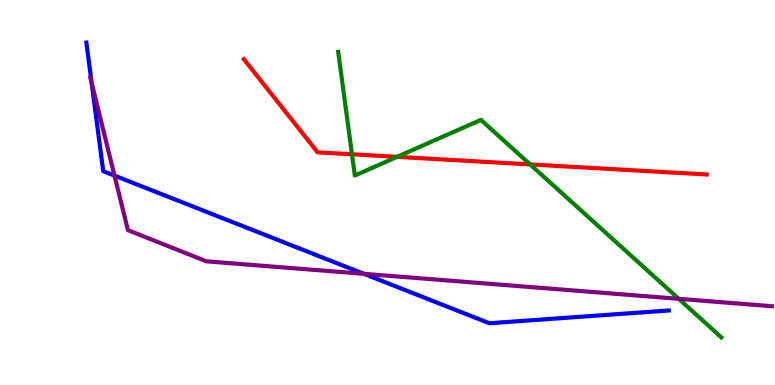[{'lines': ['blue', 'red'], 'intersections': []}, {'lines': ['green', 'red'], 'intersections': [{'x': 4.54, 'y': 5.99}, {'x': 5.12, 'y': 5.93}, {'x': 6.84, 'y': 5.73}]}, {'lines': ['purple', 'red'], 'intersections': []}, {'lines': ['blue', 'green'], 'intersections': []}, {'lines': ['blue', 'purple'], 'intersections': [{'x': 1.18, 'y': 7.84}, {'x': 1.48, 'y': 5.44}, {'x': 4.7, 'y': 2.89}]}, {'lines': ['green', 'purple'], 'intersections': [{'x': 8.76, 'y': 2.24}]}]